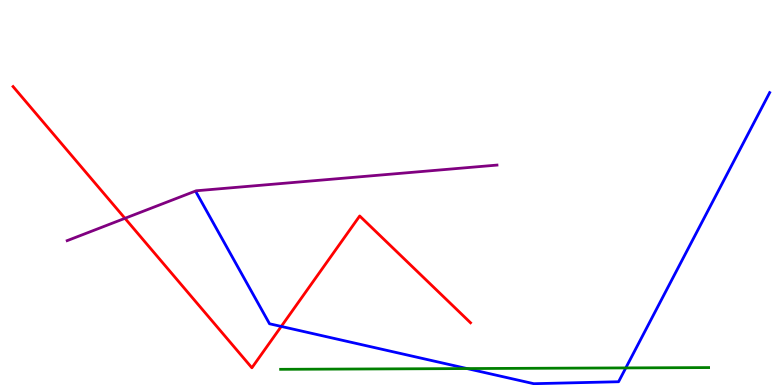[{'lines': ['blue', 'red'], 'intersections': [{'x': 3.63, 'y': 1.52}]}, {'lines': ['green', 'red'], 'intersections': []}, {'lines': ['purple', 'red'], 'intersections': [{'x': 1.61, 'y': 4.33}]}, {'lines': ['blue', 'green'], 'intersections': [{'x': 6.03, 'y': 0.427}, {'x': 8.07, 'y': 0.444}]}, {'lines': ['blue', 'purple'], 'intersections': []}, {'lines': ['green', 'purple'], 'intersections': []}]